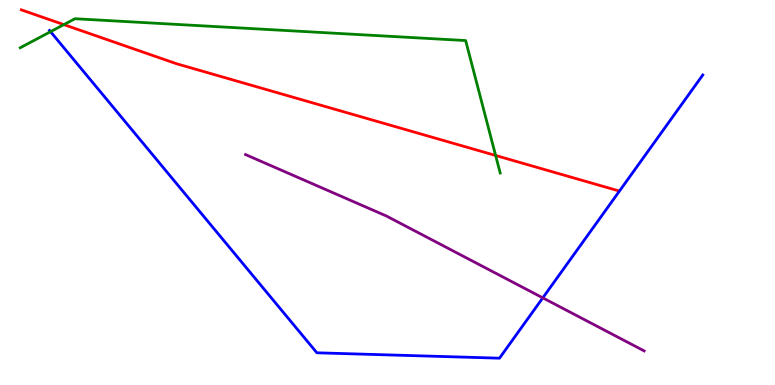[{'lines': ['blue', 'red'], 'intersections': []}, {'lines': ['green', 'red'], 'intersections': [{'x': 0.824, 'y': 9.36}, {'x': 6.4, 'y': 5.96}]}, {'lines': ['purple', 'red'], 'intersections': []}, {'lines': ['blue', 'green'], 'intersections': [{'x': 0.652, 'y': 9.18}]}, {'lines': ['blue', 'purple'], 'intersections': [{'x': 7.0, 'y': 2.26}]}, {'lines': ['green', 'purple'], 'intersections': []}]